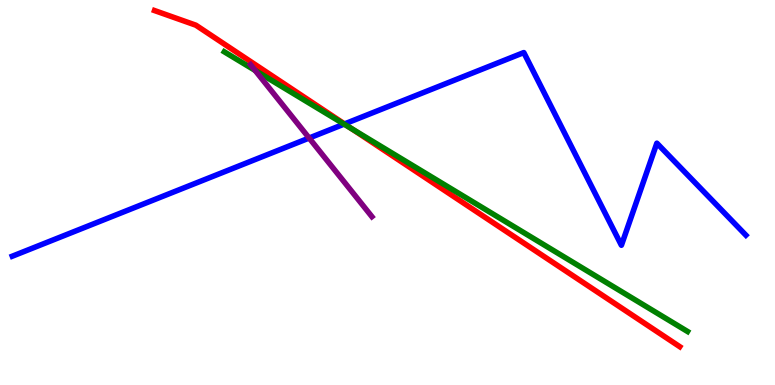[{'lines': ['blue', 'red'], 'intersections': [{'x': 4.45, 'y': 6.78}]}, {'lines': ['green', 'red'], 'intersections': [{'x': 4.54, 'y': 6.65}]}, {'lines': ['purple', 'red'], 'intersections': []}, {'lines': ['blue', 'green'], 'intersections': [{'x': 4.44, 'y': 6.78}]}, {'lines': ['blue', 'purple'], 'intersections': [{'x': 3.99, 'y': 6.41}]}, {'lines': ['green', 'purple'], 'intersections': [{'x': 3.29, 'y': 8.17}]}]